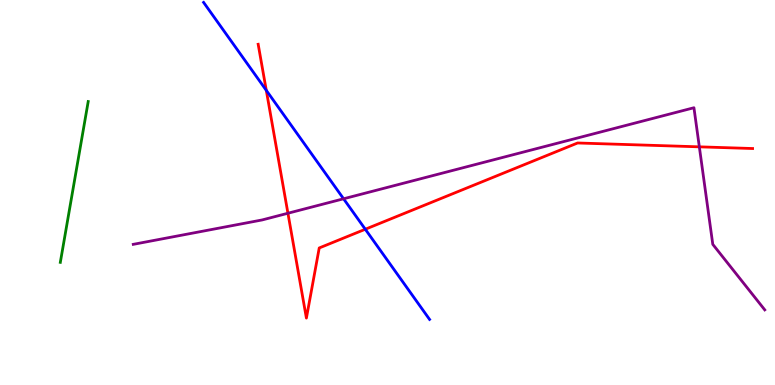[{'lines': ['blue', 'red'], 'intersections': [{'x': 3.44, 'y': 7.65}, {'x': 4.71, 'y': 4.05}]}, {'lines': ['green', 'red'], 'intersections': []}, {'lines': ['purple', 'red'], 'intersections': [{'x': 3.72, 'y': 4.46}, {'x': 9.02, 'y': 6.19}]}, {'lines': ['blue', 'green'], 'intersections': []}, {'lines': ['blue', 'purple'], 'intersections': [{'x': 4.43, 'y': 4.84}]}, {'lines': ['green', 'purple'], 'intersections': []}]